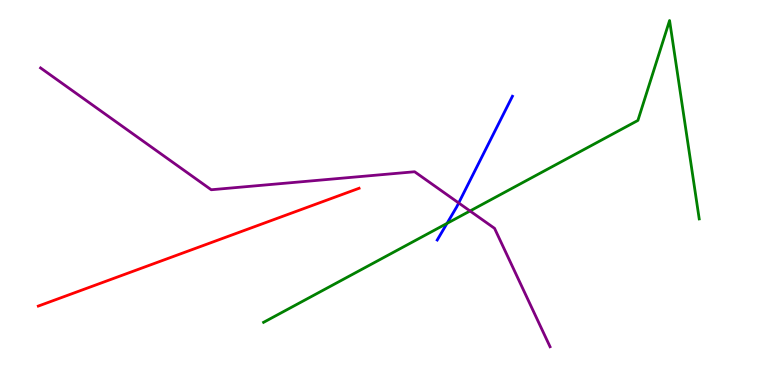[{'lines': ['blue', 'red'], 'intersections': []}, {'lines': ['green', 'red'], 'intersections': []}, {'lines': ['purple', 'red'], 'intersections': []}, {'lines': ['blue', 'green'], 'intersections': [{'x': 5.77, 'y': 4.2}]}, {'lines': ['blue', 'purple'], 'intersections': [{'x': 5.92, 'y': 4.73}]}, {'lines': ['green', 'purple'], 'intersections': [{'x': 6.06, 'y': 4.52}]}]